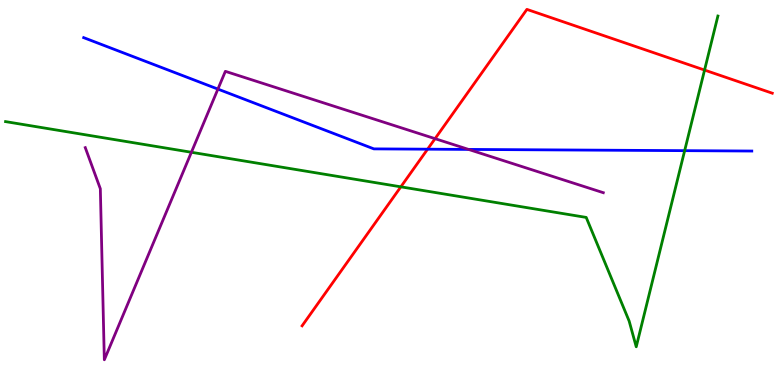[{'lines': ['blue', 'red'], 'intersections': [{'x': 5.52, 'y': 6.13}]}, {'lines': ['green', 'red'], 'intersections': [{'x': 5.17, 'y': 5.15}, {'x': 9.09, 'y': 8.18}]}, {'lines': ['purple', 'red'], 'intersections': [{'x': 5.61, 'y': 6.4}]}, {'lines': ['blue', 'green'], 'intersections': [{'x': 8.83, 'y': 6.09}]}, {'lines': ['blue', 'purple'], 'intersections': [{'x': 2.81, 'y': 7.69}, {'x': 6.05, 'y': 6.12}]}, {'lines': ['green', 'purple'], 'intersections': [{'x': 2.47, 'y': 6.04}]}]